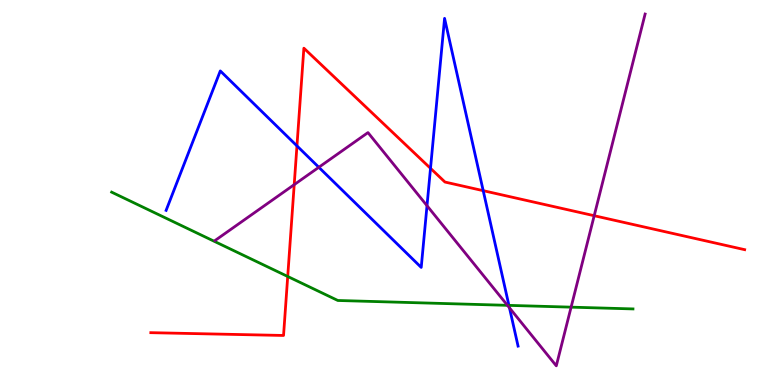[{'lines': ['blue', 'red'], 'intersections': [{'x': 3.83, 'y': 6.21}, {'x': 5.55, 'y': 5.63}, {'x': 6.23, 'y': 5.05}]}, {'lines': ['green', 'red'], 'intersections': [{'x': 3.71, 'y': 2.82}]}, {'lines': ['purple', 'red'], 'intersections': [{'x': 3.8, 'y': 5.2}, {'x': 7.67, 'y': 4.4}]}, {'lines': ['blue', 'green'], 'intersections': [{'x': 6.57, 'y': 2.07}]}, {'lines': ['blue', 'purple'], 'intersections': [{'x': 4.11, 'y': 5.66}, {'x': 5.51, 'y': 4.66}, {'x': 6.57, 'y': 2.0}]}, {'lines': ['green', 'purple'], 'intersections': [{'x': 6.55, 'y': 2.07}, {'x': 7.37, 'y': 2.02}]}]